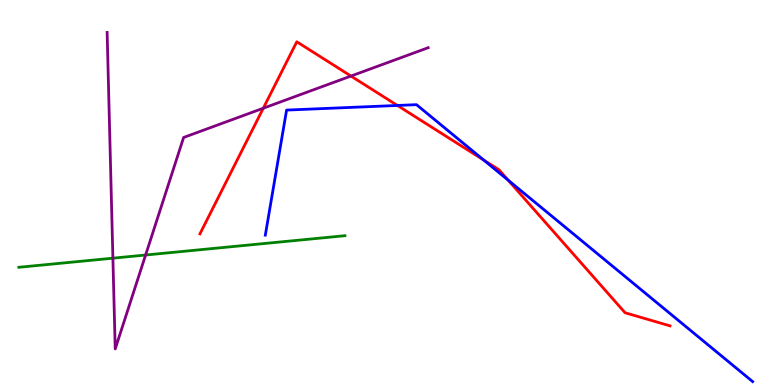[{'lines': ['blue', 'red'], 'intersections': [{'x': 5.13, 'y': 7.26}, {'x': 6.24, 'y': 5.84}, {'x': 6.56, 'y': 5.32}]}, {'lines': ['green', 'red'], 'intersections': []}, {'lines': ['purple', 'red'], 'intersections': [{'x': 3.4, 'y': 7.19}, {'x': 4.53, 'y': 8.02}]}, {'lines': ['blue', 'green'], 'intersections': []}, {'lines': ['blue', 'purple'], 'intersections': []}, {'lines': ['green', 'purple'], 'intersections': [{'x': 1.46, 'y': 3.29}, {'x': 1.88, 'y': 3.38}]}]